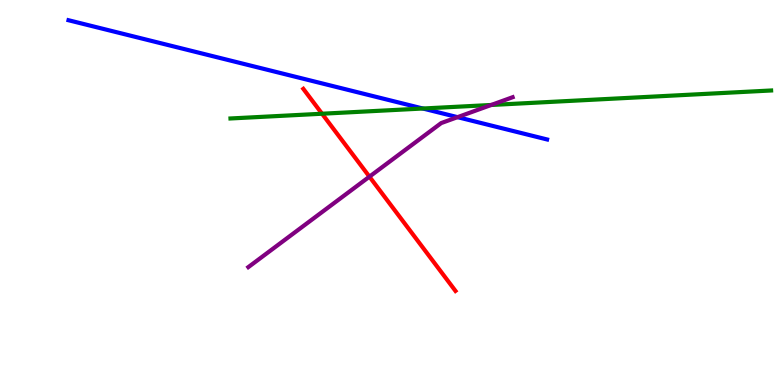[{'lines': ['blue', 'red'], 'intersections': []}, {'lines': ['green', 'red'], 'intersections': [{'x': 4.16, 'y': 7.05}]}, {'lines': ['purple', 'red'], 'intersections': [{'x': 4.77, 'y': 5.41}]}, {'lines': ['blue', 'green'], 'intersections': [{'x': 5.46, 'y': 7.18}]}, {'lines': ['blue', 'purple'], 'intersections': [{'x': 5.9, 'y': 6.96}]}, {'lines': ['green', 'purple'], 'intersections': [{'x': 6.34, 'y': 7.27}]}]